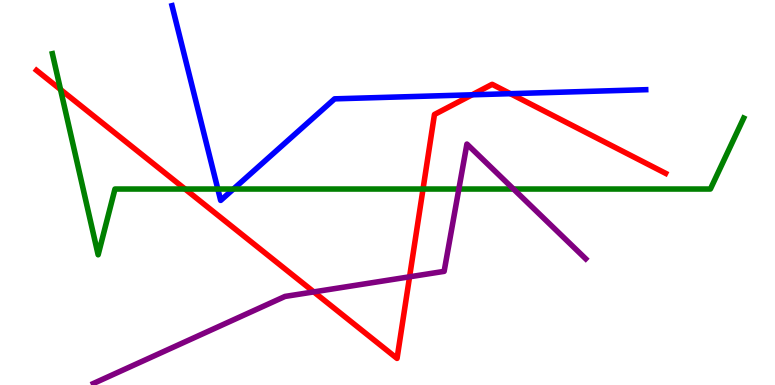[{'lines': ['blue', 'red'], 'intersections': [{'x': 6.09, 'y': 7.54}, {'x': 6.59, 'y': 7.57}]}, {'lines': ['green', 'red'], 'intersections': [{'x': 0.781, 'y': 7.67}, {'x': 2.39, 'y': 5.09}, {'x': 5.46, 'y': 5.09}]}, {'lines': ['purple', 'red'], 'intersections': [{'x': 4.05, 'y': 2.42}, {'x': 5.28, 'y': 2.81}]}, {'lines': ['blue', 'green'], 'intersections': [{'x': 2.81, 'y': 5.09}, {'x': 3.01, 'y': 5.09}]}, {'lines': ['blue', 'purple'], 'intersections': []}, {'lines': ['green', 'purple'], 'intersections': [{'x': 5.92, 'y': 5.09}, {'x': 6.63, 'y': 5.09}]}]